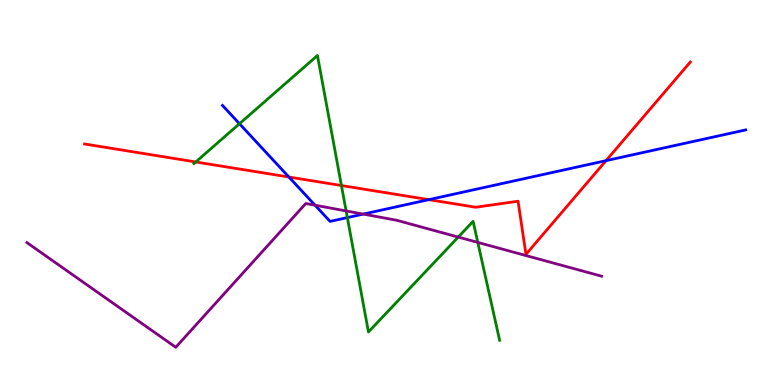[{'lines': ['blue', 'red'], 'intersections': [{'x': 3.73, 'y': 5.4}, {'x': 5.53, 'y': 4.81}, {'x': 7.82, 'y': 5.83}]}, {'lines': ['green', 'red'], 'intersections': [{'x': 2.53, 'y': 5.79}, {'x': 4.41, 'y': 5.18}]}, {'lines': ['purple', 'red'], 'intersections': []}, {'lines': ['blue', 'green'], 'intersections': [{'x': 3.09, 'y': 6.79}, {'x': 4.48, 'y': 4.35}]}, {'lines': ['blue', 'purple'], 'intersections': [{'x': 4.07, 'y': 4.67}, {'x': 4.69, 'y': 4.44}]}, {'lines': ['green', 'purple'], 'intersections': [{'x': 4.47, 'y': 4.52}, {'x': 5.91, 'y': 3.84}, {'x': 6.17, 'y': 3.7}]}]